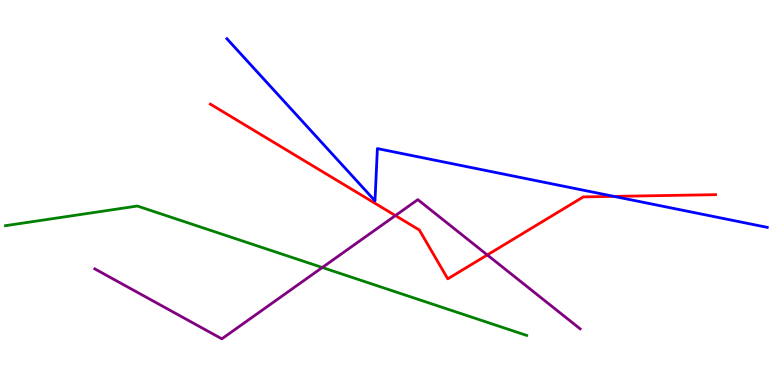[{'lines': ['blue', 'red'], 'intersections': [{'x': 7.92, 'y': 4.9}]}, {'lines': ['green', 'red'], 'intersections': []}, {'lines': ['purple', 'red'], 'intersections': [{'x': 5.1, 'y': 4.4}, {'x': 6.29, 'y': 3.38}]}, {'lines': ['blue', 'green'], 'intersections': []}, {'lines': ['blue', 'purple'], 'intersections': []}, {'lines': ['green', 'purple'], 'intersections': [{'x': 4.16, 'y': 3.05}]}]